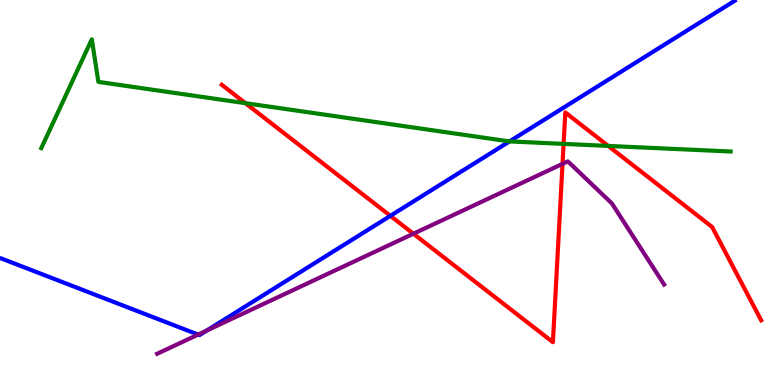[{'lines': ['blue', 'red'], 'intersections': [{'x': 5.04, 'y': 4.39}]}, {'lines': ['green', 'red'], 'intersections': [{'x': 3.17, 'y': 7.32}, {'x': 7.27, 'y': 6.26}, {'x': 7.85, 'y': 6.21}]}, {'lines': ['purple', 'red'], 'intersections': [{'x': 5.33, 'y': 3.93}, {'x': 7.26, 'y': 5.74}]}, {'lines': ['blue', 'green'], 'intersections': [{'x': 6.57, 'y': 6.33}]}, {'lines': ['blue', 'purple'], 'intersections': [{'x': 2.56, 'y': 1.31}, {'x': 2.67, 'y': 1.42}]}, {'lines': ['green', 'purple'], 'intersections': []}]